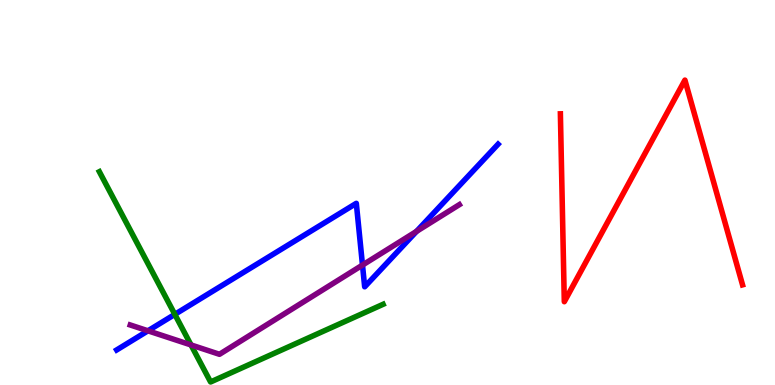[{'lines': ['blue', 'red'], 'intersections': []}, {'lines': ['green', 'red'], 'intersections': []}, {'lines': ['purple', 'red'], 'intersections': []}, {'lines': ['blue', 'green'], 'intersections': [{'x': 2.26, 'y': 1.83}]}, {'lines': ['blue', 'purple'], 'intersections': [{'x': 1.91, 'y': 1.41}, {'x': 4.68, 'y': 3.11}, {'x': 5.37, 'y': 3.99}]}, {'lines': ['green', 'purple'], 'intersections': [{'x': 2.46, 'y': 1.04}]}]